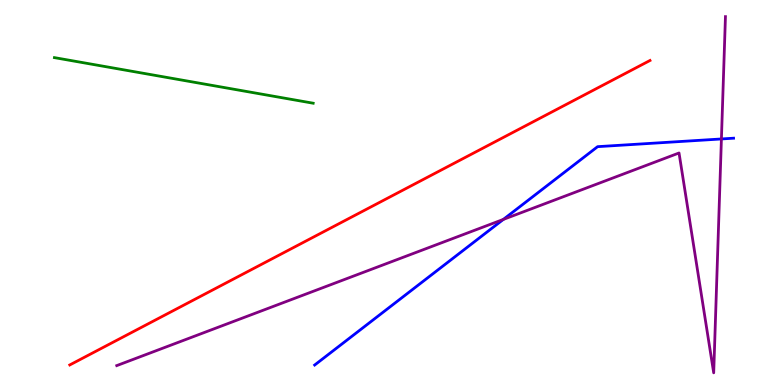[{'lines': ['blue', 'red'], 'intersections': []}, {'lines': ['green', 'red'], 'intersections': []}, {'lines': ['purple', 'red'], 'intersections': []}, {'lines': ['blue', 'green'], 'intersections': []}, {'lines': ['blue', 'purple'], 'intersections': [{'x': 6.49, 'y': 4.3}, {'x': 9.31, 'y': 6.39}]}, {'lines': ['green', 'purple'], 'intersections': []}]